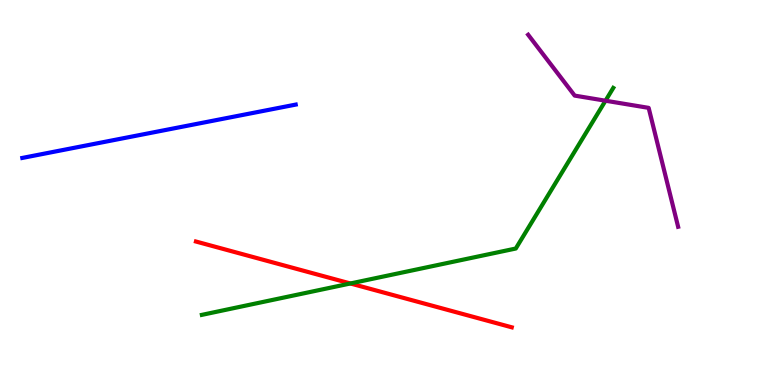[{'lines': ['blue', 'red'], 'intersections': []}, {'lines': ['green', 'red'], 'intersections': [{'x': 4.52, 'y': 2.64}]}, {'lines': ['purple', 'red'], 'intersections': []}, {'lines': ['blue', 'green'], 'intersections': []}, {'lines': ['blue', 'purple'], 'intersections': []}, {'lines': ['green', 'purple'], 'intersections': [{'x': 7.81, 'y': 7.38}]}]